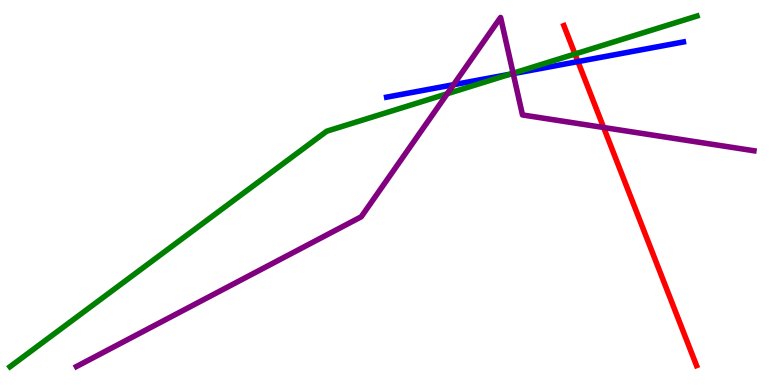[{'lines': ['blue', 'red'], 'intersections': [{'x': 7.46, 'y': 8.4}]}, {'lines': ['green', 'red'], 'intersections': [{'x': 7.42, 'y': 8.6}]}, {'lines': ['purple', 'red'], 'intersections': [{'x': 7.79, 'y': 6.69}]}, {'lines': ['blue', 'green'], 'intersections': [{'x': 6.58, 'y': 8.07}]}, {'lines': ['blue', 'purple'], 'intersections': [{'x': 5.85, 'y': 7.8}, {'x': 6.62, 'y': 8.09}]}, {'lines': ['green', 'purple'], 'intersections': [{'x': 5.77, 'y': 7.57}, {'x': 6.62, 'y': 8.1}]}]